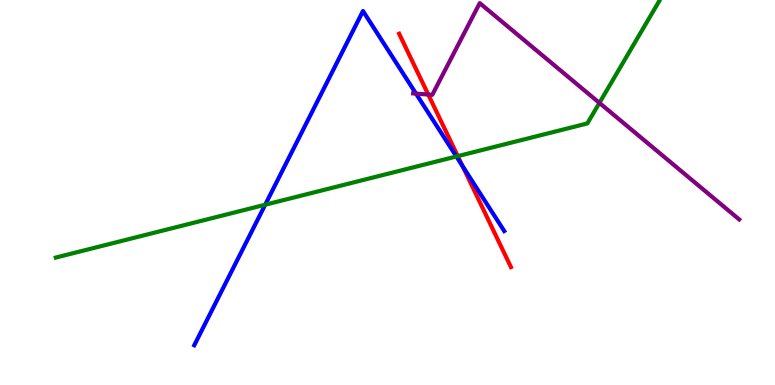[{'lines': ['blue', 'red'], 'intersections': [{'x': 5.97, 'y': 5.68}]}, {'lines': ['green', 'red'], 'intersections': [{'x': 5.91, 'y': 5.94}]}, {'lines': ['purple', 'red'], 'intersections': [{'x': 5.53, 'y': 7.54}]}, {'lines': ['blue', 'green'], 'intersections': [{'x': 3.42, 'y': 4.68}, {'x': 5.89, 'y': 5.94}]}, {'lines': ['blue', 'purple'], 'intersections': [{'x': 5.37, 'y': 7.57}]}, {'lines': ['green', 'purple'], 'intersections': [{'x': 7.73, 'y': 7.33}]}]